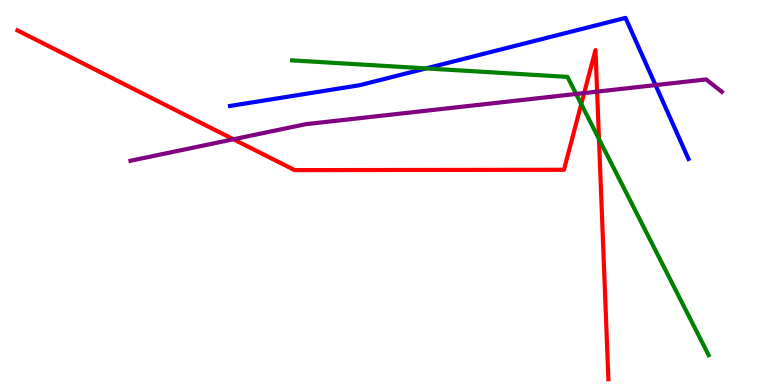[{'lines': ['blue', 'red'], 'intersections': []}, {'lines': ['green', 'red'], 'intersections': [{'x': 7.5, 'y': 7.3}, {'x': 7.73, 'y': 6.39}]}, {'lines': ['purple', 'red'], 'intersections': [{'x': 3.01, 'y': 6.38}, {'x': 7.54, 'y': 7.58}, {'x': 7.7, 'y': 7.62}]}, {'lines': ['blue', 'green'], 'intersections': [{'x': 5.5, 'y': 8.22}]}, {'lines': ['blue', 'purple'], 'intersections': [{'x': 8.46, 'y': 7.79}]}, {'lines': ['green', 'purple'], 'intersections': [{'x': 7.43, 'y': 7.56}]}]